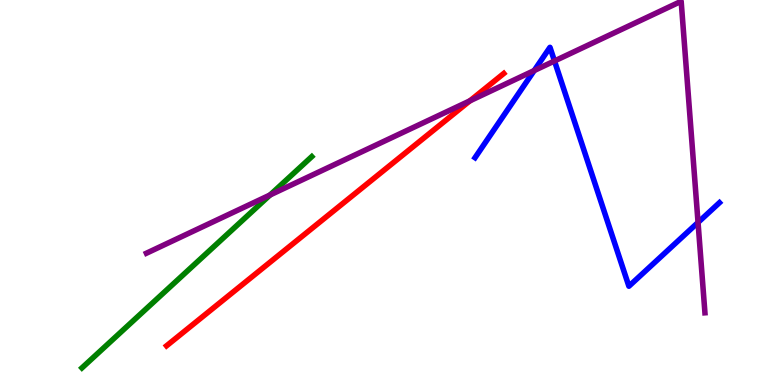[{'lines': ['blue', 'red'], 'intersections': []}, {'lines': ['green', 'red'], 'intersections': []}, {'lines': ['purple', 'red'], 'intersections': [{'x': 6.06, 'y': 7.38}]}, {'lines': ['blue', 'green'], 'intersections': []}, {'lines': ['blue', 'purple'], 'intersections': [{'x': 6.89, 'y': 8.17}, {'x': 7.15, 'y': 8.42}, {'x': 9.01, 'y': 4.22}]}, {'lines': ['green', 'purple'], 'intersections': [{'x': 3.48, 'y': 4.94}]}]